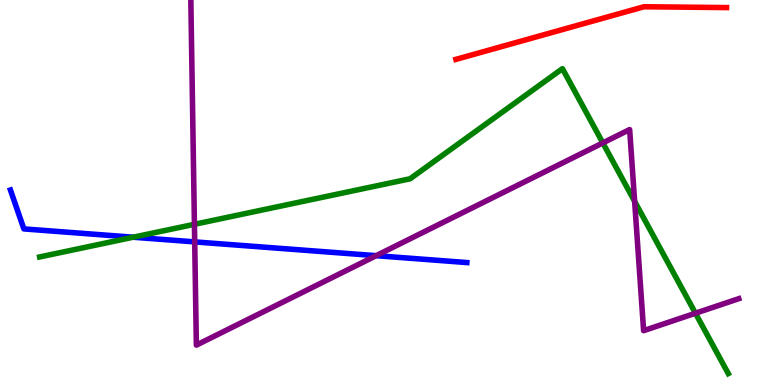[{'lines': ['blue', 'red'], 'intersections': []}, {'lines': ['green', 'red'], 'intersections': []}, {'lines': ['purple', 'red'], 'intersections': []}, {'lines': ['blue', 'green'], 'intersections': [{'x': 1.72, 'y': 3.84}]}, {'lines': ['blue', 'purple'], 'intersections': [{'x': 2.51, 'y': 3.72}, {'x': 4.85, 'y': 3.36}]}, {'lines': ['green', 'purple'], 'intersections': [{'x': 2.51, 'y': 4.17}, {'x': 7.78, 'y': 6.29}, {'x': 8.19, 'y': 4.77}, {'x': 8.97, 'y': 1.86}]}]